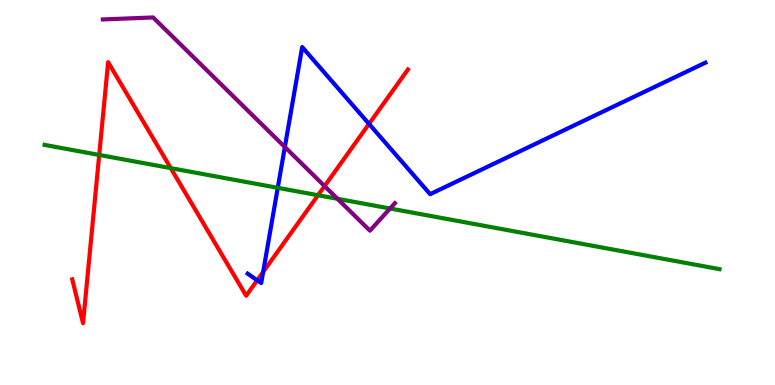[{'lines': ['blue', 'red'], 'intersections': [{'x': 3.32, 'y': 2.72}, {'x': 3.4, 'y': 2.94}, {'x': 4.76, 'y': 6.78}]}, {'lines': ['green', 'red'], 'intersections': [{'x': 1.28, 'y': 5.98}, {'x': 2.2, 'y': 5.63}, {'x': 4.1, 'y': 4.93}]}, {'lines': ['purple', 'red'], 'intersections': [{'x': 4.19, 'y': 5.17}]}, {'lines': ['blue', 'green'], 'intersections': [{'x': 3.58, 'y': 5.12}]}, {'lines': ['blue', 'purple'], 'intersections': [{'x': 3.68, 'y': 6.18}]}, {'lines': ['green', 'purple'], 'intersections': [{'x': 4.36, 'y': 4.84}, {'x': 5.03, 'y': 4.58}]}]